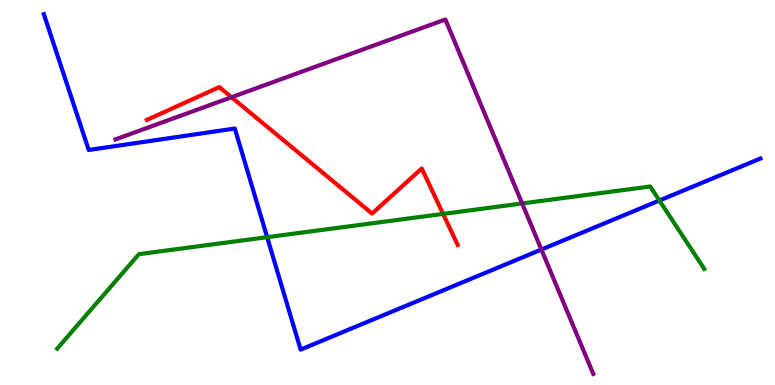[{'lines': ['blue', 'red'], 'intersections': []}, {'lines': ['green', 'red'], 'intersections': [{'x': 5.72, 'y': 4.44}]}, {'lines': ['purple', 'red'], 'intersections': [{'x': 2.99, 'y': 7.47}]}, {'lines': ['blue', 'green'], 'intersections': [{'x': 3.45, 'y': 3.84}, {'x': 8.51, 'y': 4.79}]}, {'lines': ['blue', 'purple'], 'intersections': [{'x': 6.99, 'y': 3.52}]}, {'lines': ['green', 'purple'], 'intersections': [{'x': 6.74, 'y': 4.72}]}]